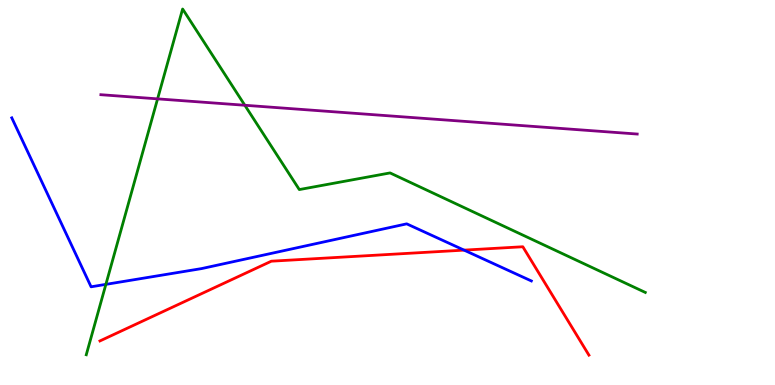[{'lines': ['blue', 'red'], 'intersections': [{'x': 5.99, 'y': 3.5}]}, {'lines': ['green', 'red'], 'intersections': []}, {'lines': ['purple', 'red'], 'intersections': []}, {'lines': ['blue', 'green'], 'intersections': [{'x': 1.37, 'y': 2.61}]}, {'lines': ['blue', 'purple'], 'intersections': []}, {'lines': ['green', 'purple'], 'intersections': [{'x': 2.03, 'y': 7.43}, {'x': 3.16, 'y': 7.27}]}]